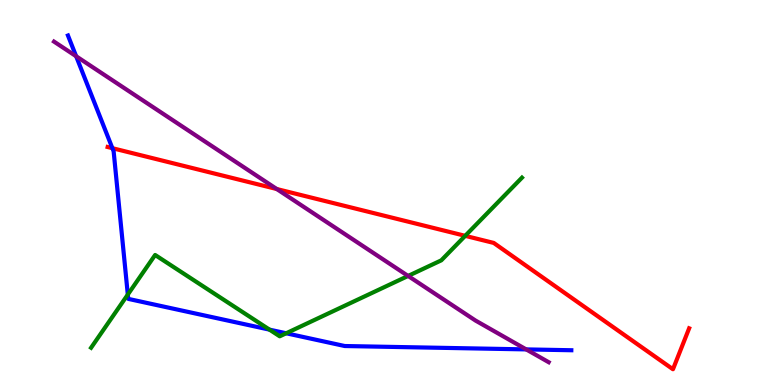[{'lines': ['blue', 'red'], 'intersections': [{'x': 1.45, 'y': 6.15}]}, {'lines': ['green', 'red'], 'intersections': [{'x': 6.0, 'y': 3.87}]}, {'lines': ['purple', 'red'], 'intersections': [{'x': 3.57, 'y': 5.09}]}, {'lines': ['blue', 'green'], 'intersections': [{'x': 1.65, 'y': 2.35}, {'x': 3.48, 'y': 1.44}, {'x': 3.69, 'y': 1.34}]}, {'lines': ['blue', 'purple'], 'intersections': [{'x': 0.982, 'y': 8.54}, {'x': 6.79, 'y': 0.925}]}, {'lines': ['green', 'purple'], 'intersections': [{'x': 5.27, 'y': 2.83}]}]